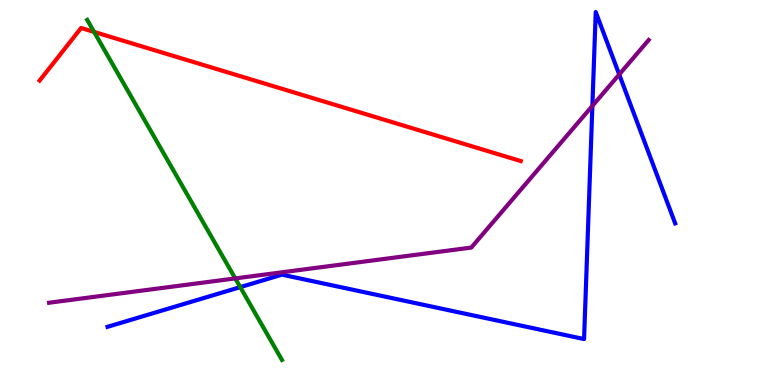[{'lines': ['blue', 'red'], 'intersections': []}, {'lines': ['green', 'red'], 'intersections': [{'x': 1.21, 'y': 9.17}]}, {'lines': ['purple', 'red'], 'intersections': []}, {'lines': ['blue', 'green'], 'intersections': [{'x': 3.1, 'y': 2.54}]}, {'lines': ['blue', 'purple'], 'intersections': [{'x': 7.64, 'y': 7.25}, {'x': 7.99, 'y': 8.07}]}, {'lines': ['green', 'purple'], 'intersections': [{'x': 3.04, 'y': 2.77}]}]